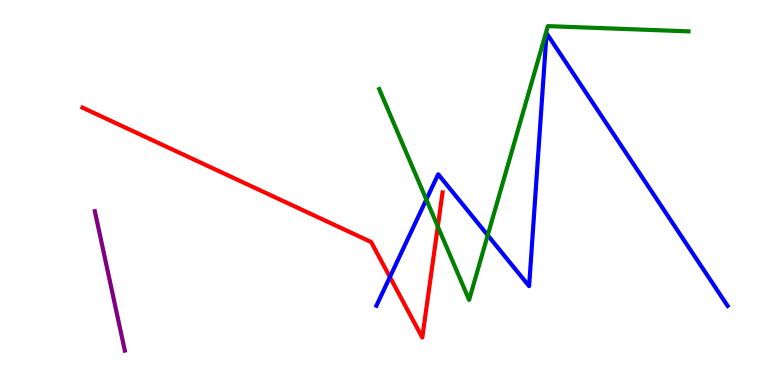[{'lines': ['blue', 'red'], 'intersections': [{'x': 5.03, 'y': 2.8}]}, {'lines': ['green', 'red'], 'intersections': [{'x': 5.65, 'y': 4.12}]}, {'lines': ['purple', 'red'], 'intersections': []}, {'lines': ['blue', 'green'], 'intersections': [{'x': 5.5, 'y': 4.82}, {'x': 6.29, 'y': 3.89}]}, {'lines': ['blue', 'purple'], 'intersections': []}, {'lines': ['green', 'purple'], 'intersections': []}]